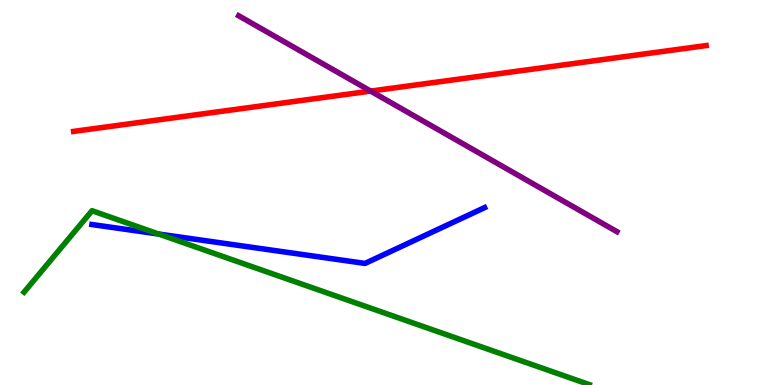[{'lines': ['blue', 'red'], 'intersections': []}, {'lines': ['green', 'red'], 'intersections': []}, {'lines': ['purple', 'red'], 'intersections': [{'x': 4.78, 'y': 7.63}]}, {'lines': ['blue', 'green'], 'intersections': [{'x': 2.05, 'y': 3.92}]}, {'lines': ['blue', 'purple'], 'intersections': []}, {'lines': ['green', 'purple'], 'intersections': []}]